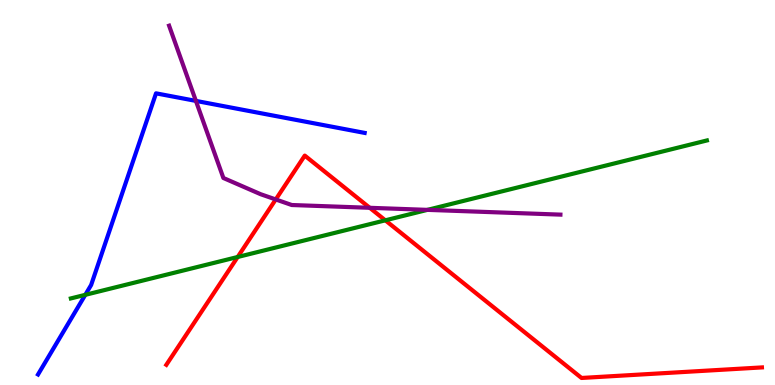[{'lines': ['blue', 'red'], 'intersections': []}, {'lines': ['green', 'red'], 'intersections': [{'x': 3.07, 'y': 3.32}, {'x': 4.97, 'y': 4.28}]}, {'lines': ['purple', 'red'], 'intersections': [{'x': 3.56, 'y': 4.82}, {'x': 4.77, 'y': 4.6}]}, {'lines': ['blue', 'green'], 'intersections': [{'x': 1.1, 'y': 2.34}]}, {'lines': ['blue', 'purple'], 'intersections': [{'x': 2.53, 'y': 7.38}]}, {'lines': ['green', 'purple'], 'intersections': [{'x': 5.52, 'y': 4.55}]}]